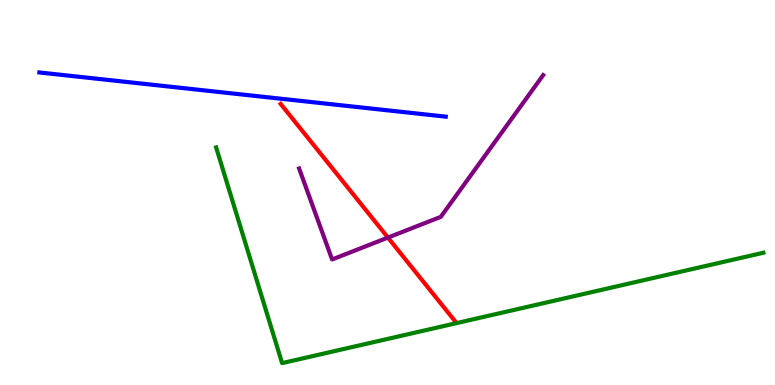[{'lines': ['blue', 'red'], 'intersections': []}, {'lines': ['green', 'red'], 'intersections': []}, {'lines': ['purple', 'red'], 'intersections': [{'x': 5.01, 'y': 3.83}]}, {'lines': ['blue', 'green'], 'intersections': []}, {'lines': ['blue', 'purple'], 'intersections': []}, {'lines': ['green', 'purple'], 'intersections': []}]